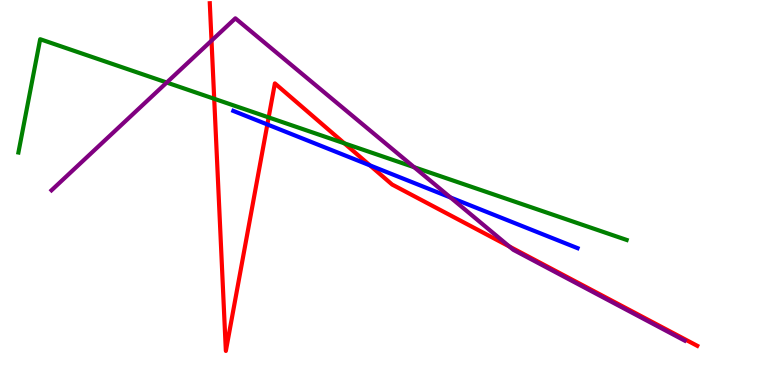[{'lines': ['blue', 'red'], 'intersections': [{'x': 3.45, 'y': 6.77}, {'x': 4.77, 'y': 5.71}]}, {'lines': ['green', 'red'], 'intersections': [{'x': 2.76, 'y': 7.43}, {'x': 3.47, 'y': 6.95}, {'x': 4.44, 'y': 6.28}]}, {'lines': ['purple', 'red'], 'intersections': [{'x': 2.73, 'y': 8.94}, {'x': 6.57, 'y': 3.6}]}, {'lines': ['blue', 'green'], 'intersections': []}, {'lines': ['blue', 'purple'], 'intersections': [{'x': 5.81, 'y': 4.87}]}, {'lines': ['green', 'purple'], 'intersections': [{'x': 2.15, 'y': 7.86}, {'x': 5.34, 'y': 5.66}]}]